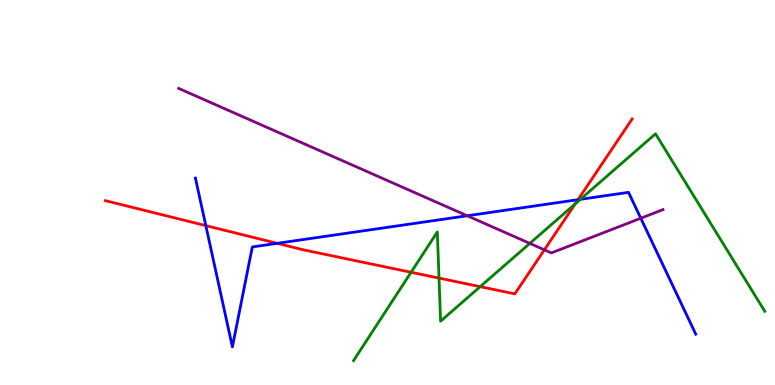[{'lines': ['blue', 'red'], 'intersections': [{'x': 2.66, 'y': 4.14}, {'x': 3.58, 'y': 3.68}, {'x': 7.46, 'y': 4.81}]}, {'lines': ['green', 'red'], 'intersections': [{'x': 5.3, 'y': 2.93}, {'x': 5.66, 'y': 2.78}, {'x': 6.2, 'y': 2.55}, {'x': 7.42, 'y': 4.71}]}, {'lines': ['purple', 'red'], 'intersections': [{'x': 7.02, 'y': 3.51}]}, {'lines': ['blue', 'green'], 'intersections': [{'x': 7.49, 'y': 4.82}]}, {'lines': ['blue', 'purple'], 'intersections': [{'x': 6.03, 'y': 4.4}, {'x': 8.27, 'y': 4.33}]}, {'lines': ['green', 'purple'], 'intersections': [{'x': 6.84, 'y': 3.68}]}]